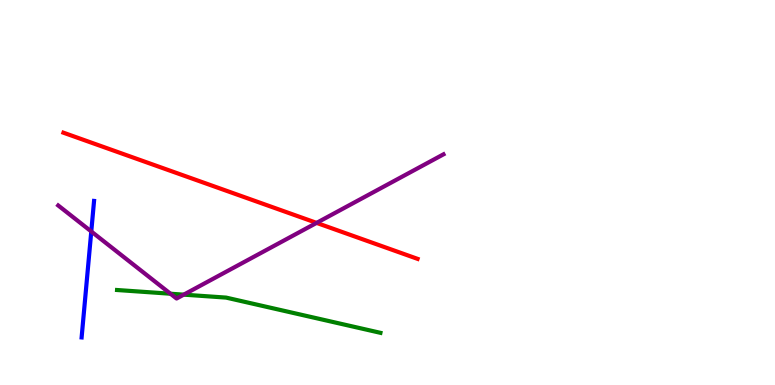[{'lines': ['blue', 'red'], 'intersections': []}, {'lines': ['green', 'red'], 'intersections': []}, {'lines': ['purple', 'red'], 'intersections': [{'x': 4.09, 'y': 4.21}]}, {'lines': ['blue', 'green'], 'intersections': []}, {'lines': ['blue', 'purple'], 'intersections': [{'x': 1.18, 'y': 3.99}]}, {'lines': ['green', 'purple'], 'intersections': [{'x': 2.2, 'y': 2.37}, {'x': 2.37, 'y': 2.35}]}]